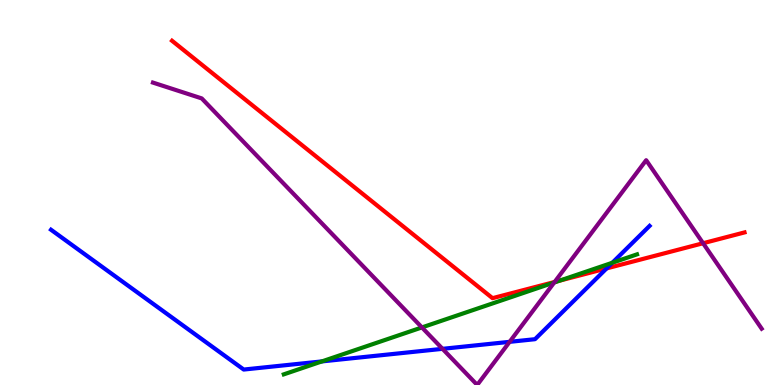[{'lines': ['blue', 'red'], 'intersections': [{'x': 7.83, 'y': 3.03}]}, {'lines': ['green', 'red'], 'intersections': [{'x': 7.22, 'y': 2.71}]}, {'lines': ['purple', 'red'], 'intersections': [{'x': 7.16, 'y': 2.68}, {'x': 9.07, 'y': 3.68}]}, {'lines': ['blue', 'green'], 'intersections': [{'x': 4.15, 'y': 0.613}, {'x': 7.9, 'y': 3.18}]}, {'lines': ['blue', 'purple'], 'intersections': [{'x': 5.71, 'y': 0.939}, {'x': 6.58, 'y': 1.12}]}, {'lines': ['green', 'purple'], 'intersections': [{'x': 5.44, 'y': 1.5}, {'x': 7.15, 'y': 2.66}]}]